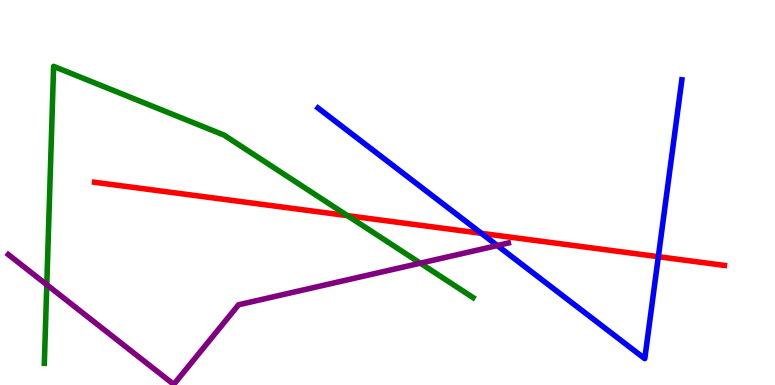[{'lines': ['blue', 'red'], 'intersections': [{'x': 6.21, 'y': 3.94}, {'x': 8.49, 'y': 3.33}]}, {'lines': ['green', 'red'], 'intersections': [{'x': 4.48, 'y': 4.4}]}, {'lines': ['purple', 'red'], 'intersections': []}, {'lines': ['blue', 'green'], 'intersections': []}, {'lines': ['blue', 'purple'], 'intersections': [{'x': 6.42, 'y': 3.62}]}, {'lines': ['green', 'purple'], 'intersections': [{'x': 0.604, 'y': 2.6}, {'x': 5.42, 'y': 3.16}]}]